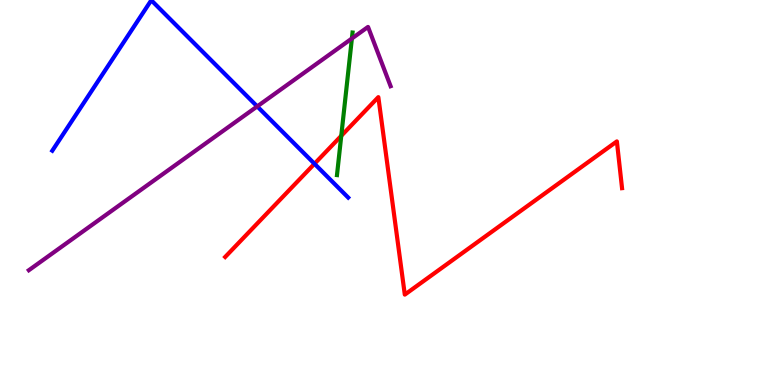[{'lines': ['blue', 'red'], 'intersections': [{'x': 4.06, 'y': 5.75}]}, {'lines': ['green', 'red'], 'intersections': [{'x': 4.4, 'y': 6.47}]}, {'lines': ['purple', 'red'], 'intersections': []}, {'lines': ['blue', 'green'], 'intersections': []}, {'lines': ['blue', 'purple'], 'intersections': [{'x': 3.32, 'y': 7.24}]}, {'lines': ['green', 'purple'], 'intersections': [{'x': 4.54, 'y': 9.0}]}]